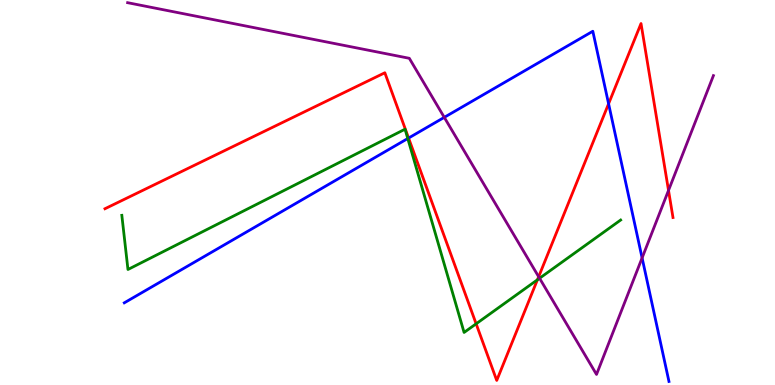[{'lines': ['blue', 'red'], 'intersections': [{'x': 5.27, 'y': 6.41}, {'x': 7.85, 'y': 7.3}]}, {'lines': ['green', 'red'], 'intersections': [{'x': 6.14, 'y': 1.59}, {'x': 6.93, 'y': 2.73}]}, {'lines': ['purple', 'red'], 'intersections': [{'x': 6.95, 'y': 2.81}, {'x': 8.63, 'y': 5.05}]}, {'lines': ['blue', 'green'], 'intersections': [{'x': 5.26, 'y': 6.4}]}, {'lines': ['blue', 'purple'], 'intersections': [{'x': 5.73, 'y': 6.95}, {'x': 8.29, 'y': 3.3}]}, {'lines': ['green', 'purple'], 'intersections': [{'x': 6.96, 'y': 2.77}]}]